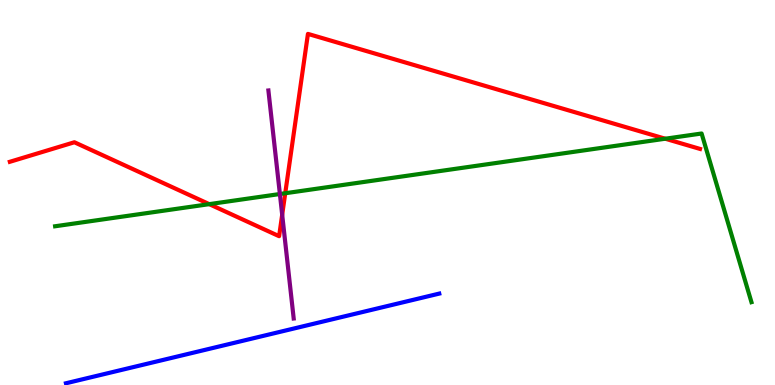[{'lines': ['blue', 'red'], 'intersections': []}, {'lines': ['green', 'red'], 'intersections': [{'x': 2.7, 'y': 4.7}, {'x': 3.68, 'y': 4.98}, {'x': 8.58, 'y': 6.4}]}, {'lines': ['purple', 'red'], 'intersections': [{'x': 3.64, 'y': 4.42}]}, {'lines': ['blue', 'green'], 'intersections': []}, {'lines': ['blue', 'purple'], 'intersections': []}, {'lines': ['green', 'purple'], 'intersections': [{'x': 3.61, 'y': 4.96}]}]